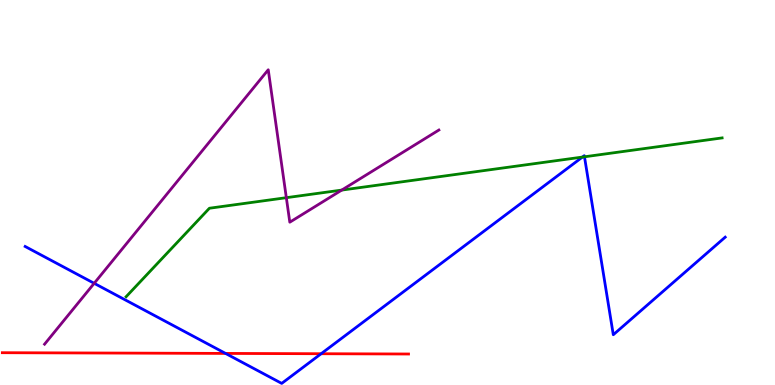[{'lines': ['blue', 'red'], 'intersections': [{'x': 2.91, 'y': 0.82}, {'x': 4.14, 'y': 0.812}]}, {'lines': ['green', 'red'], 'intersections': []}, {'lines': ['purple', 'red'], 'intersections': []}, {'lines': ['blue', 'green'], 'intersections': [{'x': 7.52, 'y': 5.92}, {'x': 7.54, 'y': 5.93}]}, {'lines': ['blue', 'purple'], 'intersections': [{'x': 1.22, 'y': 2.64}]}, {'lines': ['green', 'purple'], 'intersections': [{'x': 3.69, 'y': 4.87}, {'x': 4.41, 'y': 5.06}]}]